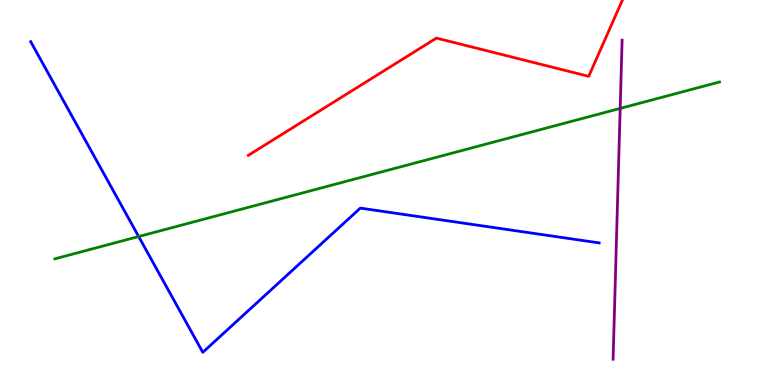[{'lines': ['blue', 'red'], 'intersections': []}, {'lines': ['green', 'red'], 'intersections': []}, {'lines': ['purple', 'red'], 'intersections': []}, {'lines': ['blue', 'green'], 'intersections': [{'x': 1.79, 'y': 3.86}]}, {'lines': ['blue', 'purple'], 'intersections': []}, {'lines': ['green', 'purple'], 'intersections': [{'x': 8.0, 'y': 7.18}]}]